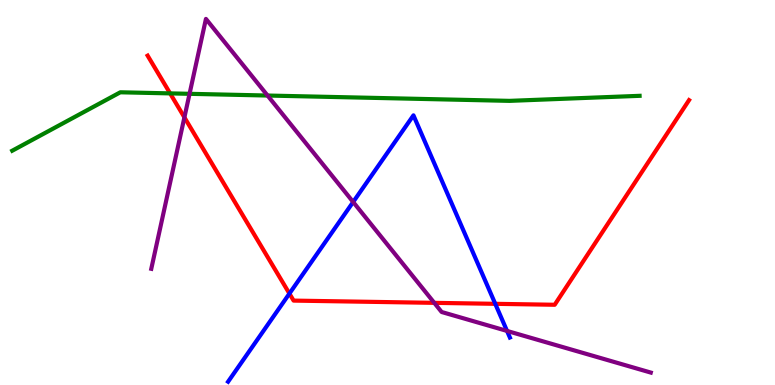[{'lines': ['blue', 'red'], 'intersections': [{'x': 3.73, 'y': 2.37}, {'x': 6.39, 'y': 2.11}]}, {'lines': ['green', 'red'], 'intersections': [{'x': 2.2, 'y': 7.57}]}, {'lines': ['purple', 'red'], 'intersections': [{'x': 2.38, 'y': 6.95}, {'x': 5.6, 'y': 2.13}]}, {'lines': ['blue', 'green'], 'intersections': []}, {'lines': ['blue', 'purple'], 'intersections': [{'x': 4.56, 'y': 4.75}, {'x': 6.54, 'y': 1.4}]}, {'lines': ['green', 'purple'], 'intersections': [{'x': 2.45, 'y': 7.56}, {'x': 3.45, 'y': 7.52}]}]